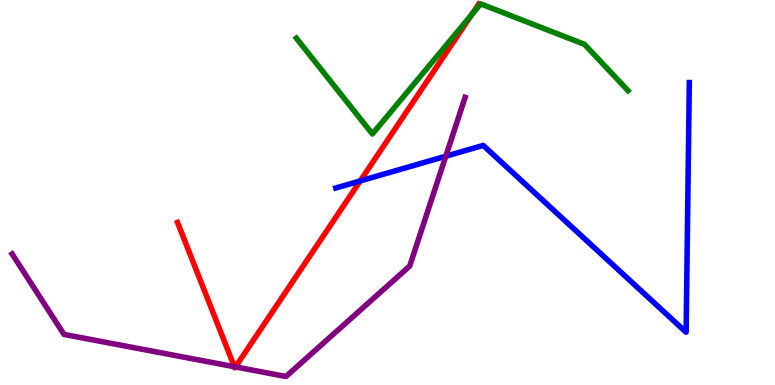[{'lines': ['blue', 'red'], 'intersections': [{'x': 4.65, 'y': 5.3}]}, {'lines': ['green', 'red'], 'intersections': [{'x': 6.09, 'y': 9.62}]}, {'lines': ['purple', 'red'], 'intersections': [{'x': 3.02, 'y': 0.475}, {'x': 3.04, 'y': 0.469}]}, {'lines': ['blue', 'green'], 'intersections': []}, {'lines': ['blue', 'purple'], 'intersections': [{'x': 5.75, 'y': 5.94}]}, {'lines': ['green', 'purple'], 'intersections': []}]